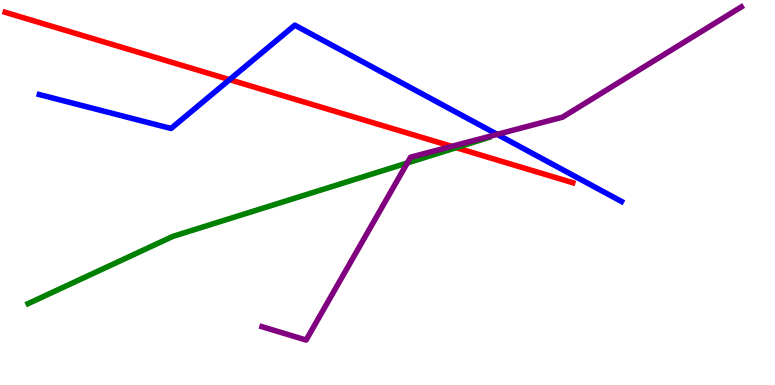[{'lines': ['blue', 'red'], 'intersections': [{'x': 2.96, 'y': 7.93}]}, {'lines': ['green', 'red'], 'intersections': [{'x': 5.89, 'y': 6.16}]}, {'lines': ['purple', 'red'], 'intersections': [{'x': 5.83, 'y': 6.2}]}, {'lines': ['blue', 'green'], 'intersections': []}, {'lines': ['blue', 'purple'], 'intersections': [{'x': 6.42, 'y': 6.51}]}, {'lines': ['green', 'purple'], 'intersections': [{'x': 5.26, 'y': 5.77}]}]